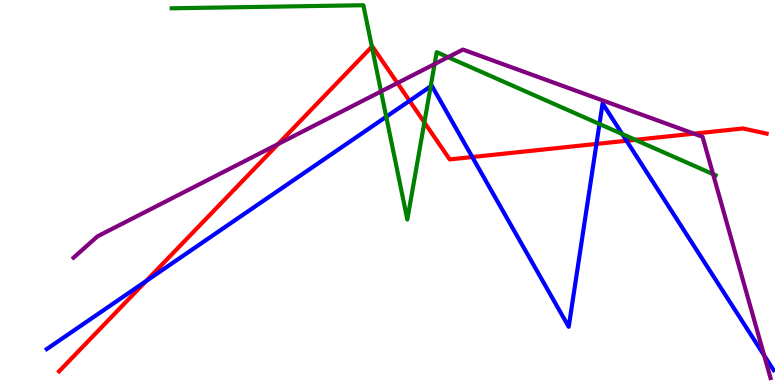[{'lines': ['blue', 'red'], 'intersections': [{'x': 1.88, 'y': 2.7}, {'x': 5.28, 'y': 7.38}, {'x': 6.09, 'y': 5.92}, {'x': 7.7, 'y': 6.26}, {'x': 8.08, 'y': 6.34}]}, {'lines': ['green', 'red'], 'intersections': [{'x': 4.8, 'y': 8.79}, {'x': 5.48, 'y': 6.82}, {'x': 8.2, 'y': 6.37}]}, {'lines': ['purple', 'red'], 'intersections': [{'x': 3.59, 'y': 6.26}, {'x': 5.13, 'y': 7.84}, {'x': 8.95, 'y': 6.53}]}, {'lines': ['blue', 'green'], 'intersections': [{'x': 4.98, 'y': 6.97}, {'x': 5.56, 'y': 7.76}, {'x': 7.74, 'y': 6.78}, {'x': 8.03, 'y': 6.52}]}, {'lines': ['blue', 'purple'], 'intersections': [{'x': 9.86, 'y': 0.768}]}, {'lines': ['green', 'purple'], 'intersections': [{'x': 4.92, 'y': 7.63}, {'x': 5.61, 'y': 8.34}, {'x': 5.78, 'y': 8.51}, {'x': 9.2, 'y': 5.48}]}]